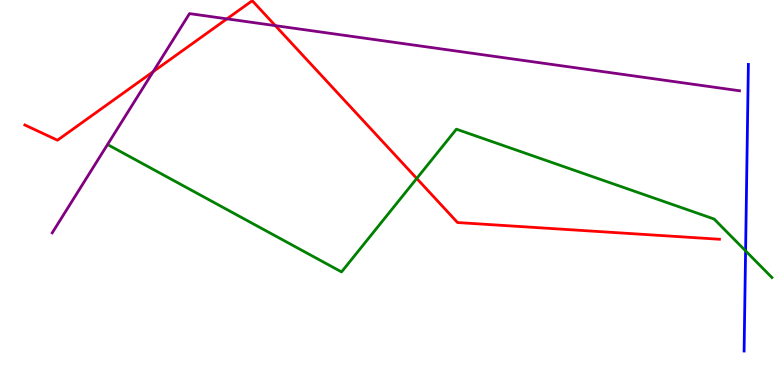[{'lines': ['blue', 'red'], 'intersections': []}, {'lines': ['green', 'red'], 'intersections': [{'x': 5.38, 'y': 5.36}]}, {'lines': ['purple', 'red'], 'intersections': [{'x': 1.98, 'y': 8.14}, {'x': 2.93, 'y': 9.51}, {'x': 3.55, 'y': 9.33}]}, {'lines': ['blue', 'green'], 'intersections': [{'x': 9.62, 'y': 3.48}]}, {'lines': ['blue', 'purple'], 'intersections': []}, {'lines': ['green', 'purple'], 'intersections': []}]